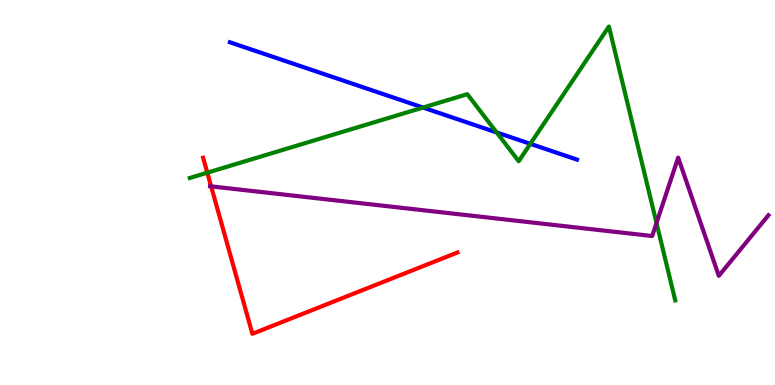[{'lines': ['blue', 'red'], 'intersections': []}, {'lines': ['green', 'red'], 'intersections': [{'x': 2.68, 'y': 5.51}]}, {'lines': ['purple', 'red'], 'intersections': [{'x': 2.72, 'y': 5.16}]}, {'lines': ['blue', 'green'], 'intersections': [{'x': 5.46, 'y': 7.21}, {'x': 6.41, 'y': 6.56}, {'x': 6.84, 'y': 6.26}]}, {'lines': ['blue', 'purple'], 'intersections': []}, {'lines': ['green', 'purple'], 'intersections': [{'x': 8.47, 'y': 4.21}]}]